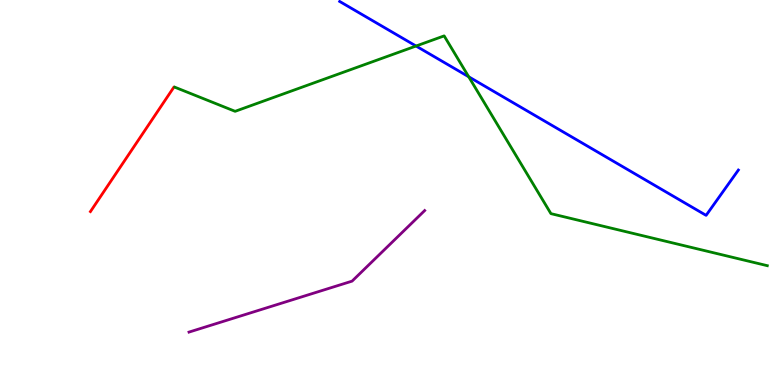[{'lines': ['blue', 'red'], 'intersections': []}, {'lines': ['green', 'red'], 'intersections': []}, {'lines': ['purple', 'red'], 'intersections': []}, {'lines': ['blue', 'green'], 'intersections': [{'x': 5.37, 'y': 8.8}, {'x': 6.05, 'y': 8.01}]}, {'lines': ['blue', 'purple'], 'intersections': []}, {'lines': ['green', 'purple'], 'intersections': []}]